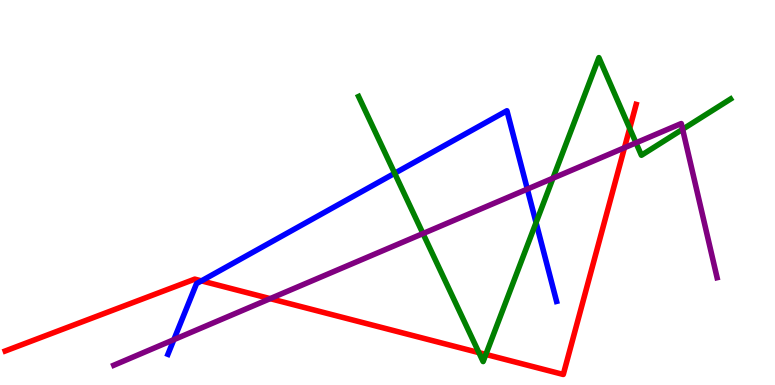[{'lines': ['blue', 'red'], 'intersections': [{'x': 2.6, 'y': 2.7}]}, {'lines': ['green', 'red'], 'intersections': [{'x': 6.18, 'y': 0.84}, {'x': 6.27, 'y': 0.794}, {'x': 8.13, 'y': 6.67}]}, {'lines': ['purple', 'red'], 'intersections': [{'x': 3.49, 'y': 2.24}, {'x': 8.06, 'y': 6.16}]}, {'lines': ['blue', 'green'], 'intersections': [{'x': 5.09, 'y': 5.5}, {'x': 6.92, 'y': 4.22}]}, {'lines': ['blue', 'purple'], 'intersections': [{'x': 2.24, 'y': 1.18}, {'x': 6.8, 'y': 5.09}]}, {'lines': ['green', 'purple'], 'intersections': [{'x': 5.46, 'y': 3.93}, {'x': 7.14, 'y': 5.37}, {'x': 8.21, 'y': 6.29}, {'x': 8.81, 'y': 6.64}]}]